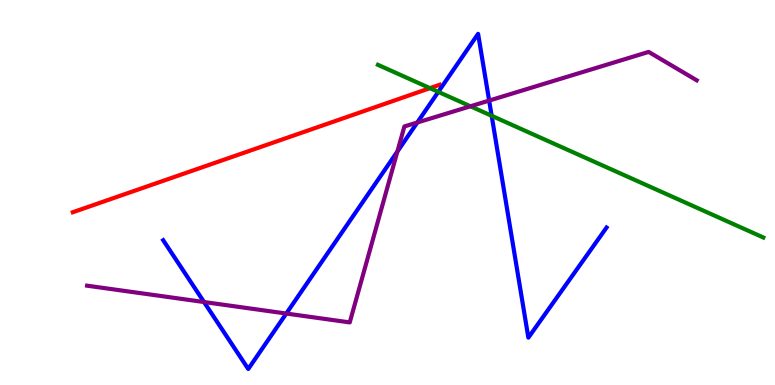[{'lines': ['blue', 'red'], 'intersections': []}, {'lines': ['green', 'red'], 'intersections': [{'x': 5.55, 'y': 7.71}]}, {'lines': ['purple', 'red'], 'intersections': []}, {'lines': ['blue', 'green'], 'intersections': [{'x': 5.66, 'y': 7.61}, {'x': 6.34, 'y': 6.99}]}, {'lines': ['blue', 'purple'], 'intersections': [{'x': 2.63, 'y': 2.16}, {'x': 3.69, 'y': 1.86}, {'x': 5.13, 'y': 6.06}, {'x': 5.38, 'y': 6.82}, {'x': 6.31, 'y': 7.39}]}, {'lines': ['green', 'purple'], 'intersections': [{'x': 6.07, 'y': 7.24}]}]